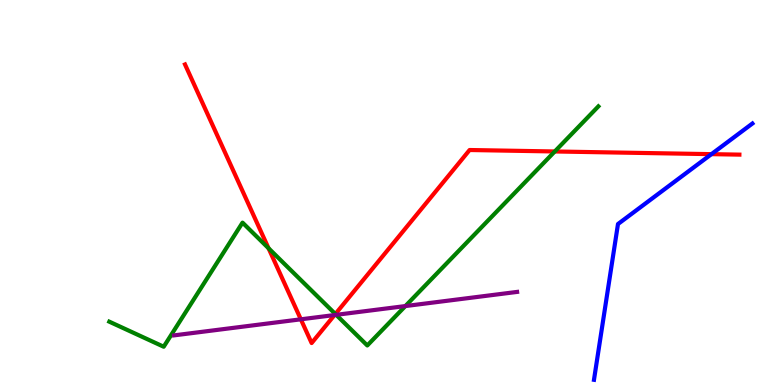[{'lines': ['blue', 'red'], 'intersections': [{'x': 9.18, 'y': 6.0}]}, {'lines': ['green', 'red'], 'intersections': [{'x': 3.47, 'y': 3.55}, {'x': 4.33, 'y': 1.84}, {'x': 7.16, 'y': 6.07}]}, {'lines': ['purple', 'red'], 'intersections': [{'x': 3.88, 'y': 1.71}, {'x': 4.32, 'y': 1.82}]}, {'lines': ['blue', 'green'], 'intersections': []}, {'lines': ['blue', 'purple'], 'intersections': []}, {'lines': ['green', 'purple'], 'intersections': [{'x': 4.34, 'y': 1.82}, {'x': 5.23, 'y': 2.05}]}]